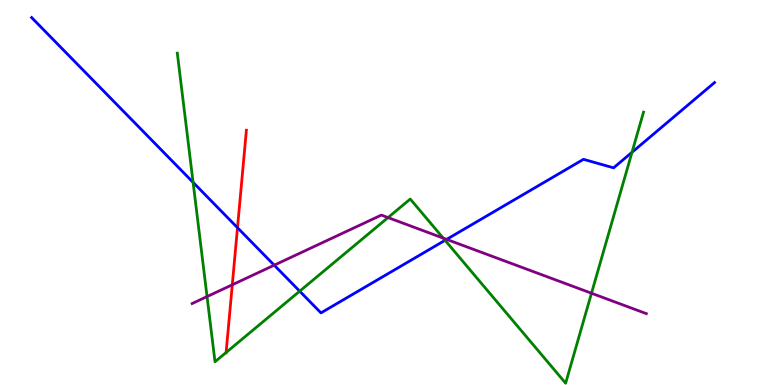[{'lines': ['blue', 'red'], 'intersections': [{'x': 3.06, 'y': 4.09}]}, {'lines': ['green', 'red'], 'intersections': [{'x': 2.92, 'y': 0.844}]}, {'lines': ['purple', 'red'], 'intersections': [{'x': 3.0, 'y': 2.6}]}, {'lines': ['blue', 'green'], 'intersections': [{'x': 2.49, 'y': 5.26}, {'x': 3.87, 'y': 2.44}, {'x': 5.74, 'y': 3.76}, {'x': 8.15, 'y': 6.04}]}, {'lines': ['blue', 'purple'], 'intersections': [{'x': 3.54, 'y': 3.11}, {'x': 5.76, 'y': 3.78}]}, {'lines': ['green', 'purple'], 'intersections': [{'x': 2.67, 'y': 2.3}, {'x': 5.01, 'y': 4.35}, {'x': 5.72, 'y': 3.82}, {'x': 7.63, 'y': 2.38}]}]